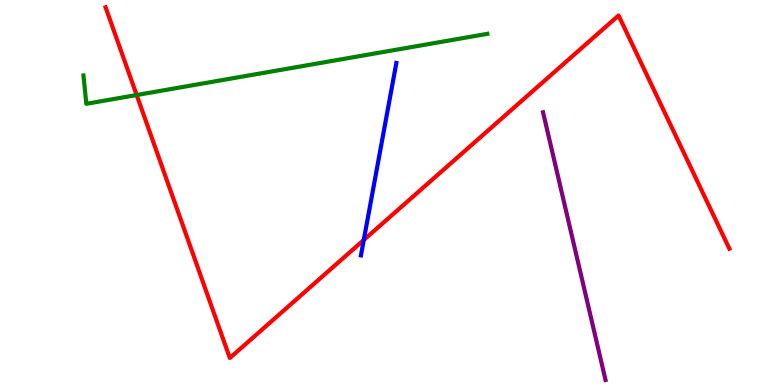[{'lines': ['blue', 'red'], 'intersections': [{'x': 4.69, 'y': 3.77}]}, {'lines': ['green', 'red'], 'intersections': [{'x': 1.76, 'y': 7.53}]}, {'lines': ['purple', 'red'], 'intersections': []}, {'lines': ['blue', 'green'], 'intersections': []}, {'lines': ['blue', 'purple'], 'intersections': []}, {'lines': ['green', 'purple'], 'intersections': []}]